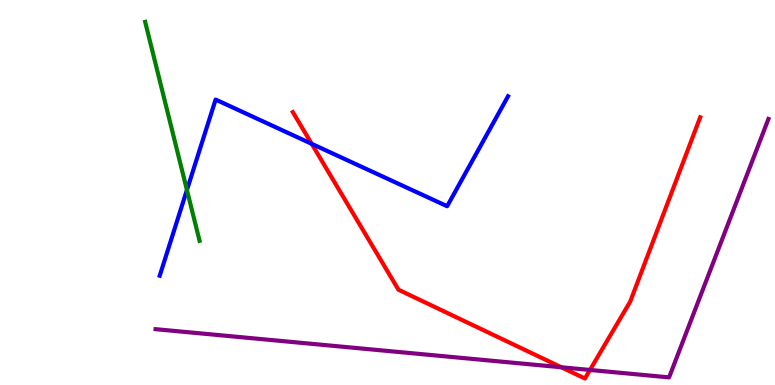[{'lines': ['blue', 'red'], 'intersections': [{'x': 4.02, 'y': 6.26}]}, {'lines': ['green', 'red'], 'intersections': []}, {'lines': ['purple', 'red'], 'intersections': [{'x': 7.24, 'y': 0.461}, {'x': 7.61, 'y': 0.391}]}, {'lines': ['blue', 'green'], 'intersections': [{'x': 2.41, 'y': 5.07}]}, {'lines': ['blue', 'purple'], 'intersections': []}, {'lines': ['green', 'purple'], 'intersections': []}]